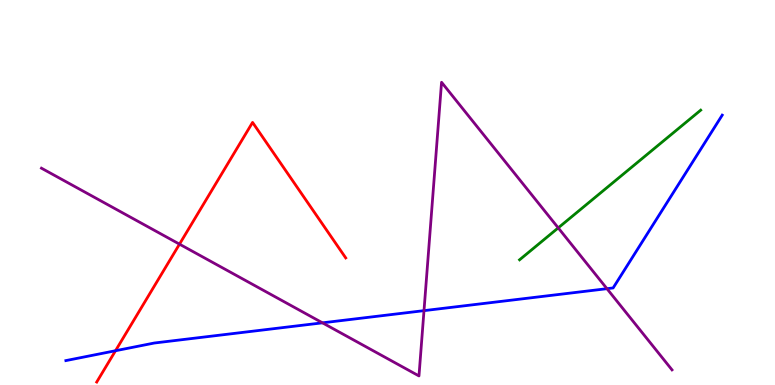[{'lines': ['blue', 'red'], 'intersections': [{'x': 1.49, 'y': 0.89}]}, {'lines': ['green', 'red'], 'intersections': []}, {'lines': ['purple', 'red'], 'intersections': [{'x': 2.32, 'y': 3.66}]}, {'lines': ['blue', 'green'], 'intersections': []}, {'lines': ['blue', 'purple'], 'intersections': [{'x': 4.16, 'y': 1.61}, {'x': 5.47, 'y': 1.93}, {'x': 7.83, 'y': 2.5}]}, {'lines': ['green', 'purple'], 'intersections': [{'x': 7.2, 'y': 4.08}]}]